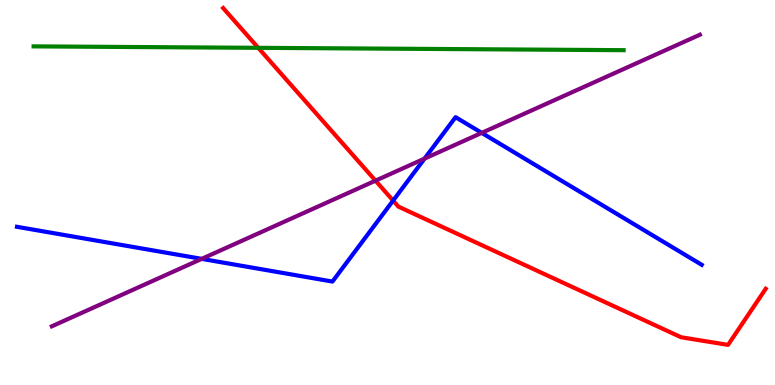[{'lines': ['blue', 'red'], 'intersections': [{'x': 5.07, 'y': 4.79}]}, {'lines': ['green', 'red'], 'intersections': [{'x': 3.33, 'y': 8.76}]}, {'lines': ['purple', 'red'], 'intersections': [{'x': 4.85, 'y': 5.31}]}, {'lines': ['blue', 'green'], 'intersections': []}, {'lines': ['blue', 'purple'], 'intersections': [{'x': 2.6, 'y': 3.28}, {'x': 5.48, 'y': 5.88}, {'x': 6.22, 'y': 6.55}]}, {'lines': ['green', 'purple'], 'intersections': []}]